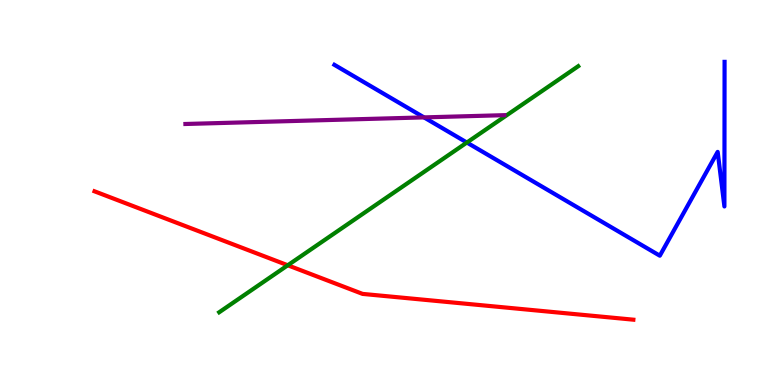[{'lines': ['blue', 'red'], 'intersections': []}, {'lines': ['green', 'red'], 'intersections': [{'x': 3.71, 'y': 3.11}]}, {'lines': ['purple', 'red'], 'intersections': []}, {'lines': ['blue', 'green'], 'intersections': [{'x': 6.02, 'y': 6.3}]}, {'lines': ['blue', 'purple'], 'intersections': [{'x': 5.47, 'y': 6.95}]}, {'lines': ['green', 'purple'], 'intersections': []}]